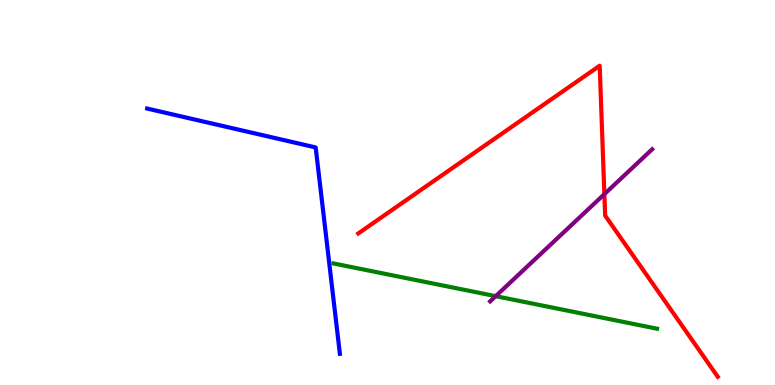[{'lines': ['blue', 'red'], 'intersections': []}, {'lines': ['green', 'red'], 'intersections': []}, {'lines': ['purple', 'red'], 'intersections': [{'x': 7.8, 'y': 4.96}]}, {'lines': ['blue', 'green'], 'intersections': []}, {'lines': ['blue', 'purple'], 'intersections': []}, {'lines': ['green', 'purple'], 'intersections': [{'x': 6.4, 'y': 2.31}]}]